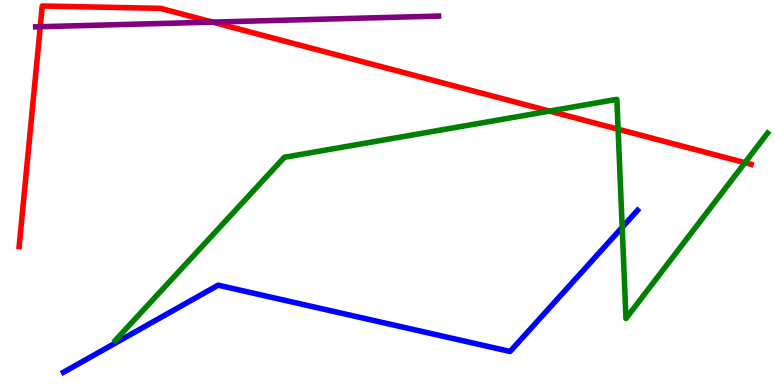[{'lines': ['blue', 'red'], 'intersections': []}, {'lines': ['green', 'red'], 'intersections': [{'x': 7.09, 'y': 7.11}, {'x': 7.98, 'y': 6.64}, {'x': 9.61, 'y': 5.77}]}, {'lines': ['purple', 'red'], 'intersections': [{'x': 0.52, 'y': 9.31}, {'x': 2.74, 'y': 9.43}]}, {'lines': ['blue', 'green'], 'intersections': [{'x': 8.03, 'y': 4.09}]}, {'lines': ['blue', 'purple'], 'intersections': []}, {'lines': ['green', 'purple'], 'intersections': []}]